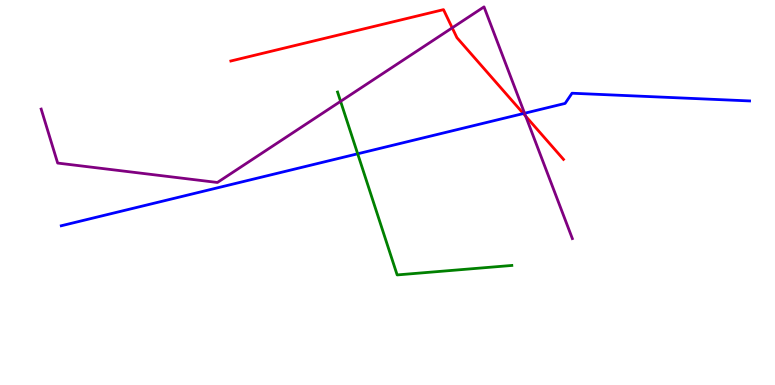[{'lines': ['blue', 'red'], 'intersections': [{'x': 6.75, 'y': 7.05}]}, {'lines': ['green', 'red'], 'intersections': []}, {'lines': ['purple', 'red'], 'intersections': [{'x': 5.84, 'y': 9.28}, {'x': 6.78, 'y': 6.98}]}, {'lines': ['blue', 'green'], 'intersections': [{'x': 4.62, 'y': 6.01}]}, {'lines': ['blue', 'purple'], 'intersections': [{'x': 6.77, 'y': 7.06}]}, {'lines': ['green', 'purple'], 'intersections': [{'x': 4.39, 'y': 7.37}]}]